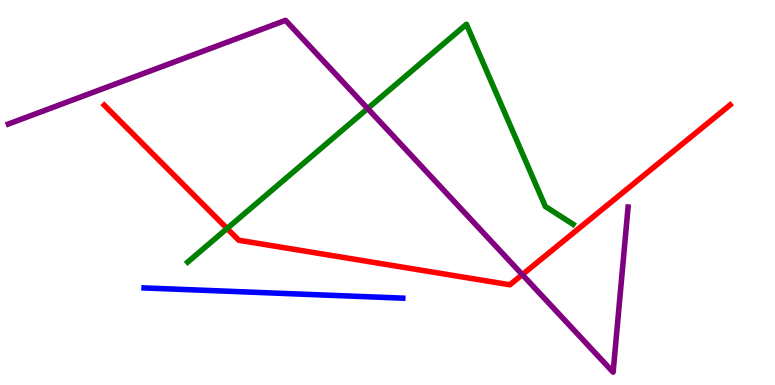[{'lines': ['blue', 'red'], 'intersections': []}, {'lines': ['green', 'red'], 'intersections': [{'x': 2.93, 'y': 4.07}]}, {'lines': ['purple', 'red'], 'intersections': [{'x': 6.74, 'y': 2.87}]}, {'lines': ['blue', 'green'], 'intersections': []}, {'lines': ['blue', 'purple'], 'intersections': []}, {'lines': ['green', 'purple'], 'intersections': [{'x': 4.74, 'y': 7.18}]}]